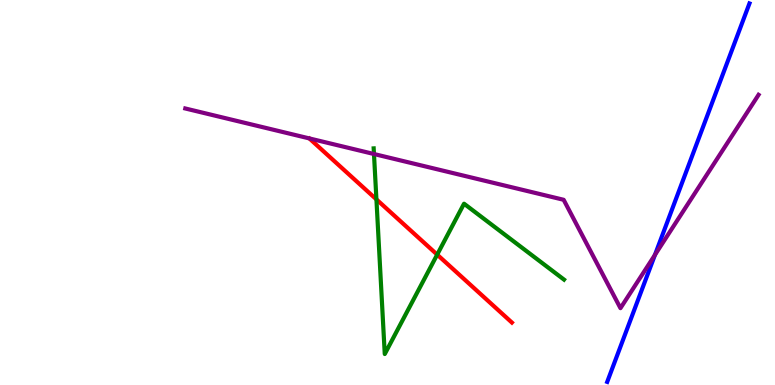[{'lines': ['blue', 'red'], 'intersections': []}, {'lines': ['green', 'red'], 'intersections': [{'x': 4.86, 'y': 4.82}, {'x': 5.64, 'y': 3.39}]}, {'lines': ['purple', 'red'], 'intersections': []}, {'lines': ['blue', 'green'], 'intersections': []}, {'lines': ['blue', 'purple'], 'intersections': [{'x': 8.45, 'y': 3.38}]}, {'lines': ['green', 'purple'], 'intersections': [{'x': 4.83, 'y': 6.0}]}]